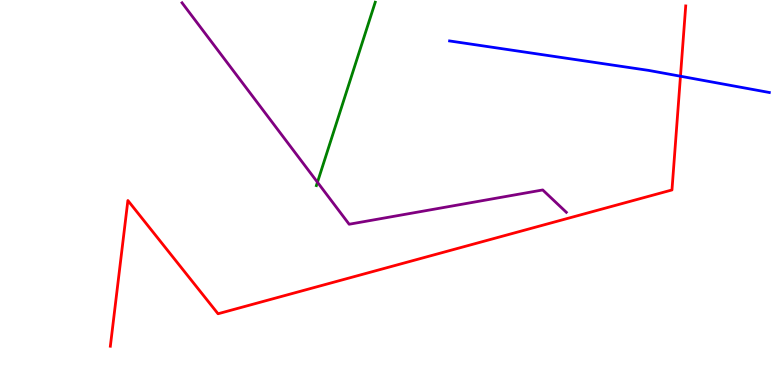[{'lines': ['blue', 'red'], 'intersections': [{'x': 8.78, 'y': 8.02}]}, {'lines': ['green', 'red'], 'intersections': []}, {'lines': ['purple', 'red'], 'intersections': []}, {'lines': ['blue', 'green'], 'intersections': []}, {'lines': ['blue', 'purple'], 'intersections': []}, {'lines': ['green', 'purple'], 'intersections': [{'x': 4.1, 'y': 5.27}]}]